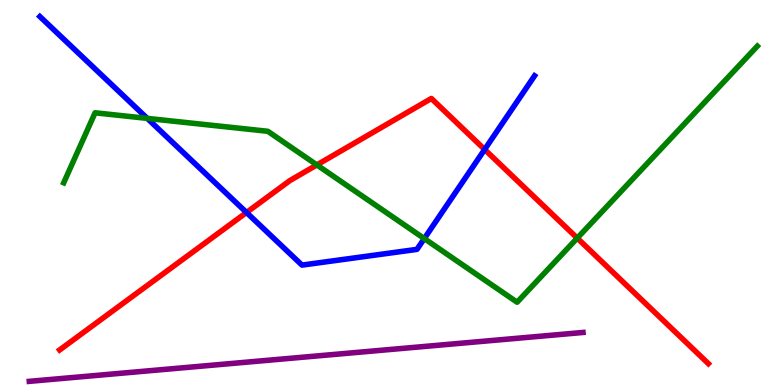[{'lines': ['blue', 'red'], 'intersections': [{'x': 3.18, 'y': 4.48}, {'x': 6.25, 'y': 6.12}]}, {'lines': ['green', 'red'], 'intersections': [{'x': 4.09, 'y': 5.72}, {'x': 7.45, 'y': 3.82}]}, {'lines': ['purple', 'red'], 'intersections': []}, {'lines': ['blue', 'green'], 'intersections': [{'x': 1.9, 'y': 6.93}, {'x': 5.47, 'y': 3.8}]}, {'lines': ['blue', 'purple'], 'intersections': []}, {'lines': ['green', 'purple'], 'intersections': []}]